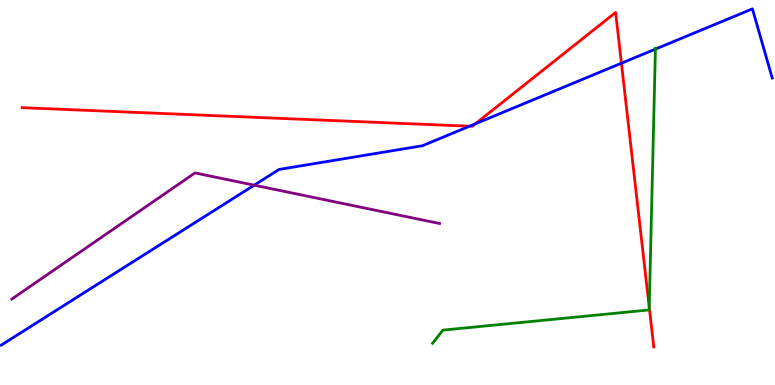[{'lines': ['blue', 'red'], 'intersections': [{'x': 6.06, 'y': 6.72}, {'x': 6.13, 'y': 6.78}, {'x': 8.02, 'y': 8.36}]}, {'lines': ['green', 'red'], 'intersections': [{'x': 8.38, 'y': 2.02}]}, {'lines': ['purple', 'red'], 'intersections': []}, {'lines': ['blue', 'green'], 'intersections': [{'x': 8.46, 'y': 8.72}]}, {'lines': ['blue', 'purple'], 'intersections': [{'x': 3.28, 'y': 5.19}]}, {'lines': ['green', 'purple'], 'intersections': []}]